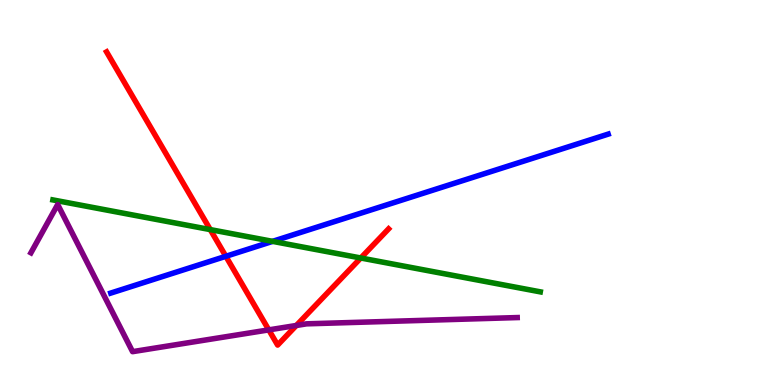[{'lines': ['blue', 'red'], 'intersections': [{'x': 2.91, 'y': 3.34}]}, {'lines': ['green', 'red'], 'intersections': [{'x': 2.71, 'y': 4.04}, {'x': 4.66, 'y': 3.3}]}, {'lines': ['purple', 'red'], 'intersections': [{'x': 3.47, 'y': 1.43}, {'x': 3.82, 'y': 1.55}]}, {'lines': ['blue', 'green'], 'intersections': [{'x': 3.52, 'y': 3.73}]}, {'lines': ['blue', 'purple'], 'intersections': []}, {'lines': ['green', 'purple'], 'intersections': []}]